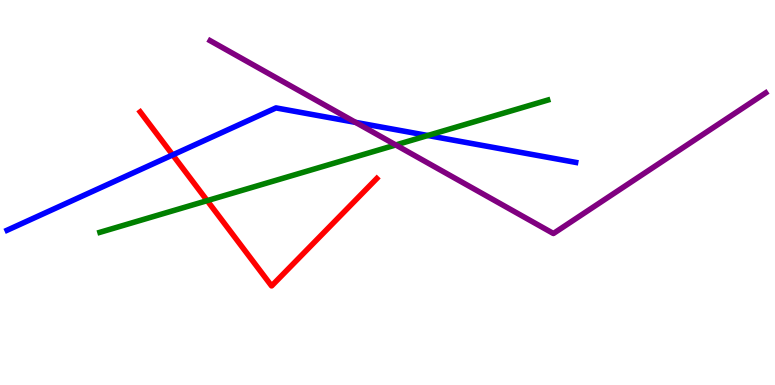[{'lines': ['blue', 'red'], 'intersections': [{'x': 2.23, 'y': 5.98}]}, {'lines': ['green', 'red'], 'intersections': [{'x': 2.67, 'y': 4.79}]}, {'lines': ['purple', 'red'], 'intersections': []}, {'lines': ['blue', 'green'], 'intersections': [{'x': 5.52, 'y': 6.48}]}, {'lines': ['blue', 'purple'], 'intersections': [{'x': 4.59, 'y': 6.82}]}, {'lines': ['green', 'purple'], 'intersections': [{'x': 5.11, 'y': 6.23}]}]